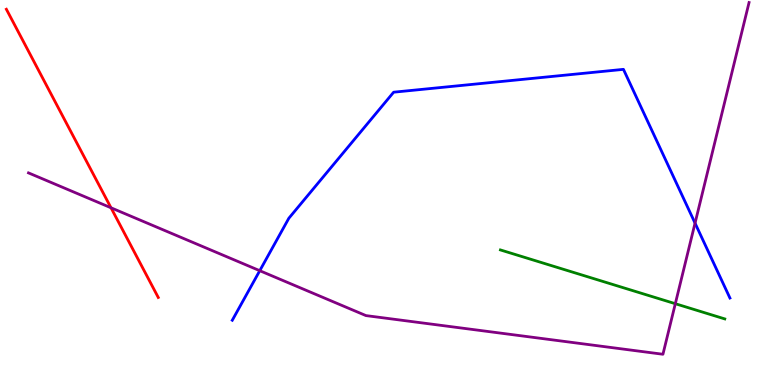[{'lines': ['blue', 'red'], 'intersections': []}, {'lines': ['green', 'red'], 'intersections': []}, {'lines': ['purple', 'red'], 'intersections': [{'x': 1.43, 'y': 4.6}]}, {'lines': ['blue', 'green'], 'intersections': []}, {'lines': ['blue', 'purple'], 'intersections': [{'x': 3.35, 'y': 2.97}, {'x': 8.97, 'y': 4.2}]}, {'lines': ['green', 'purple'], 'intersections': [{'x': 8.71, 'y': 2.11}]}]